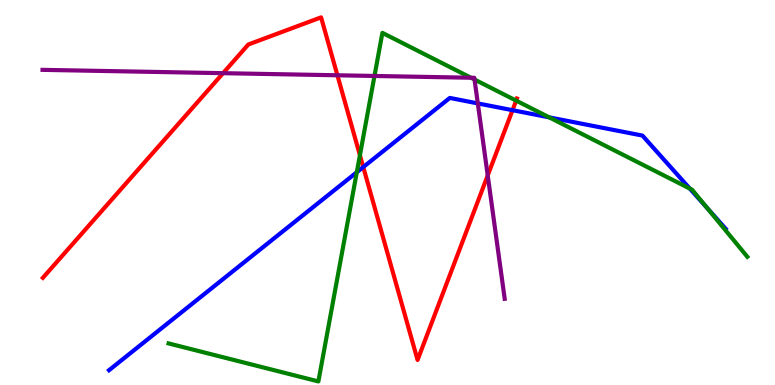[{'lines': ['blue', 'red'], 'intersections': [{'x': 4.69, 'y': 5.66}, {'x': 6.61, 'y': 7.14}]}, {'lines': ['green', 'red'], 'intersections': [{'x': 4.64, 'y': 5.97}, {'x': 6.66, 'y': 7.39}]}, {'lines': ['purple', 'red'], 'intersections': [{'x': 2.88, 'y': 8.1}, {'x': 4.35, 'y': 8.04}, {'x': 6.29, 'y': 5.44}]}, {'lines': ['blue', 'green'], 'intersections': [{'x': 4.6, 'y': 5.53}, {'x': 7.09, 'y': 6.95}, {'x': 8.9, 'y': 5.1}, {'x': 9.13, 'y': 4.59}]}, {'lines': ['blue', 'purple'], 'intersections': [{'x': 6.17, 'y': 7.31}]}, {'lines': ['green', 'purple'], 'intersections': [{'x': 4.83, 'y': 8.03}, {'x': 6.08, 'y': 7.98}, {'x': 6.12, 'y': 7.93}]}]